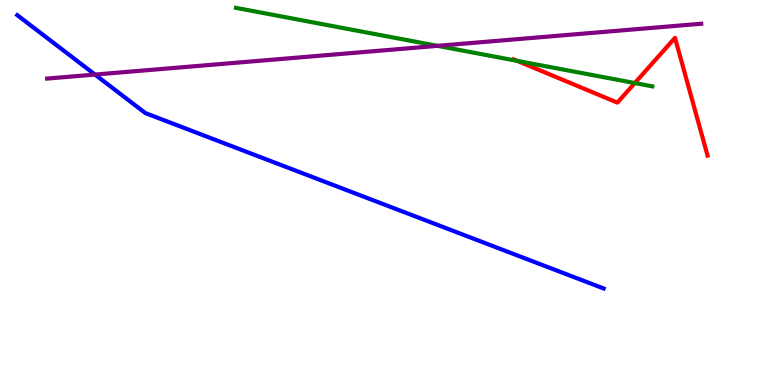[{'lines': ['blue', 'red'], 'intersections': []}, {'lines': ['green', 'red'], 'intersections': [{'x': 6.68, 'y': 8.42}, {'x': 8.19, 'y': 7.84}]}, {'lines': ['purple', 'red'], 'intersections': []}, {'lines': ['blue', 'green'], 'intersections': []}, {'lines': ['blue', 'purple'], 'intersections': [{'x': 1.23, 'y': 8.06}]}, {'lines': ['green', 'purple'], 'intersections': [{'x': 5.65, 'y': 8.81}]}]